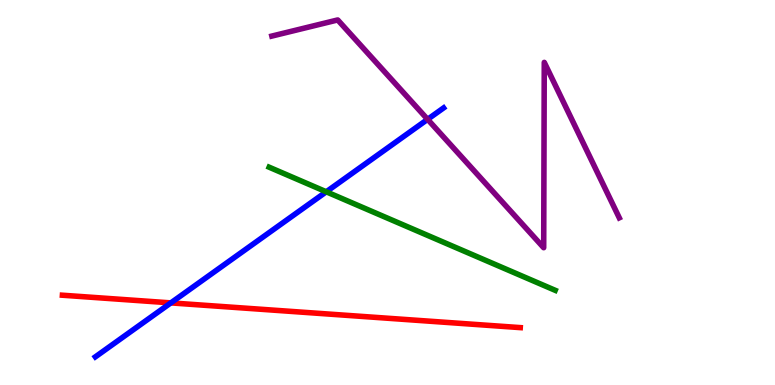[{'lines': ['blue', 'red'], 'intersections': [{'x': 2.2, 'y': 2.13}]}, {'lines': ['green', 'red'], 'intersections': []}, {'lines': ['purple', 'red'], 'intersections': []}, {'lines': ['blue', 'green'], 'intersections': [{'x': 4.21, 'y': 5.02}]}, {'lines': ['blue', 'purple'], 'intersections': [{'x': 5.52, 'y': 6.9}]}, {'lines': ['green', 'purple'], 'intersections': []}]